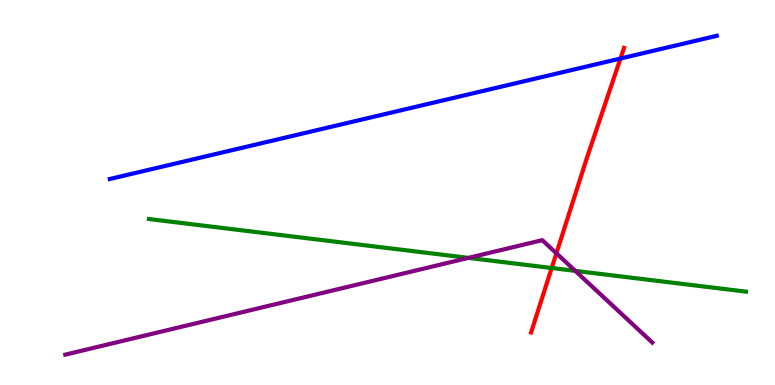[{'lines': ['blue', 'red'], 'intersections': [{'x': 8.01, 'y': 8.48}]}, {'lines': ['green', 'red'], 'intersections': [{'x': 7.12, 'y': 3.04}]}, {'lines': ['purple', 'red'], 'intersections': [{'x': 7.18, 'y': 3.42}]}, {'lines': ['blue', 'green'], 'intersections': []}, {'lines': ['blue', 'purple'], 'intersections': []}, {'lines': ['green', 'purple'], 'intersections': [{'x': 6.04, 'y': 3.3}, {'x': 7.42, 'y': 2.96}]}]